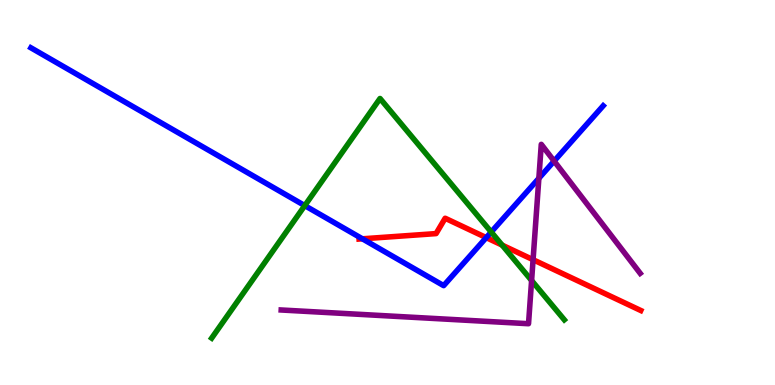[{'lines': ['blue', 'red'], 'intersections': [{'x': 4.68, 'y': 3.8}, {'x': 6.27, 'y': 3.83}]}, {'lines': ['green', 'red'], 'intersections': [{'x': 6.48, 'y': 3.63}]}, {'lines': ['purple', 'red'], 'intersections': [{'x': 6.88, 'y': 3.25}]}, {'lines': ['blue', 'green'], 'intersections': [{'x': 3.93, 'y': 4.66}, {'x': 6.34, 'y': 3.97}]}, {'lines': ['blue', 'purple'], 'intersections': [{'x': 6.95, 'y': 5.37}, {'x': 7.15, 'y': 5.82}]}, {'lines': ['green', 'purple'], 'intersections': [{'x': 6.86, 'y': 2.71}]}]